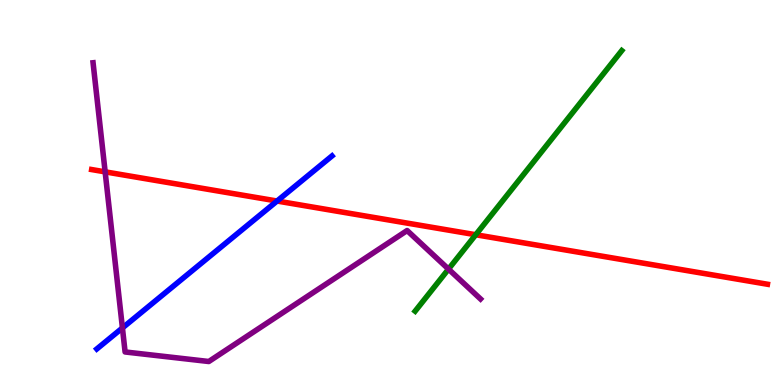[{'lines': ['blue', 'red'], 'intersections': [{'x': 3.58, 'y': 4.78}]}, {'lines': ['green', 'red'], 'intersections': [{'x': 6.14, 'y': 3.9}]}, {'lines': ['purple', 'red'], 'intersections': [{'x': 1.36, 'y': 5.54}]}, {'lines': ['blue', 'green'], 'intersections': []}, {'lines': ['blue', 'purple'], 'intersections': [{'x': 1.58, 'y': 1.48}]}, {'lines': ['green', 'purple'], 'intersections': [{'x': 5.79, 'y': 3.01}]}]